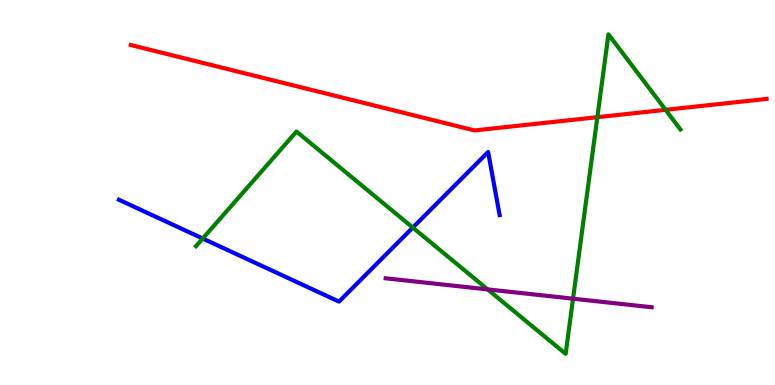[{'lines': ['blue', 'red'], 'intersections': []}, {'lines': ['green', 'red'], 'intersections': [{'x': 7.71, 'y': 6.96}, {'x': 8.59, 'y': 7.15}]}, {'lines': ['purple', 'red'], 'intersections': []}, {'lines': ['blue', 'green'], 'intersections': [{'x': 2.62, 'y': 3.8}, {'x': 5.33, 'y': 4.09}]}, {'lines': ['blue', 'purple'], 'intersections': []}, {'lines': ['green', 'purple'], 'intersections': [{'x': 6.29, 'y': 2.48}, {'x': 7.39, 'y': 2.24}]}]